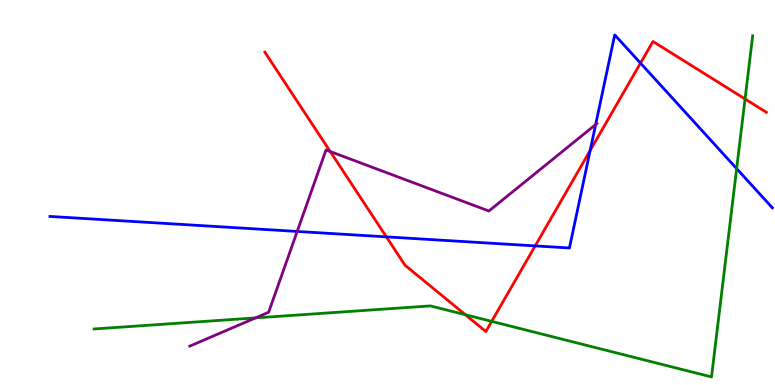[{'lines': ['blue', 'red'], 'intersections': [{'x': 4.99, 'y': 3.85}, {'x': 6.91, 'y': 3.61}, {'x': 7.61, 'y': 6.09}, {'x': 8.26, 'y': 8.36}]}, {'lines': ['green', 'red'], 'intersections': [{'x': 6.01, 'y': 1.83}, {'x': 6.34, 'y': 1.65}, {'x': 9.61, 'y': 7.43}]}, {'lines': ['purple', 'red'], 'intersections': [{'x': 4.26, 'y': 6.06}]}, {'lines': ['blue', 'green'], 'intersections': [{'x': 9.51, 'y': 5.62}]}, {'lines': ['blue', 'purple'], 'intersections': [{'x': 3.83, 'y': 3.99}, {'x': 7.69, 'y': 6.77}]}, {'lines': ['green', 'purple'], 'intersections': [{'x': 3.3, 'y': 1.74}]}]